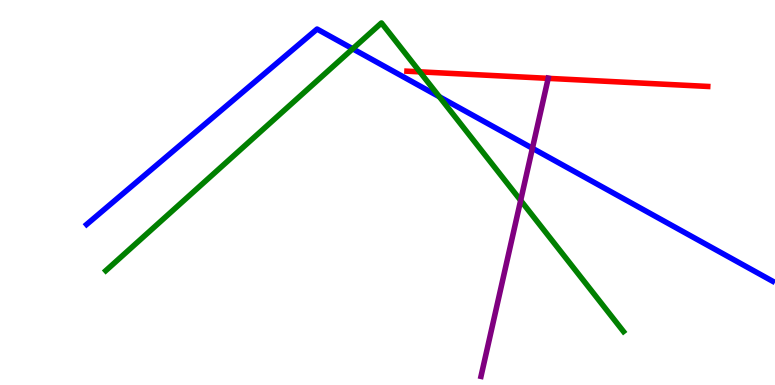[{'lines': ['blue', 'red'], 'intersections': []}, {'lines': ['green', 'red'], 'intersections': [{'x': 5.42, 'y': 8.13}]}, {'lines': ['purple', 'red'], 'intersections': [{'x': 7.07, 'y': 7.96}]}, {'lines': ['blue', 'green'], 'intersections': [{'x': 4.55, 'y': 8.73}, {'x': 5.67, 'y': 7.49}]}, {'lines': ['blue', 'purple'], 'intersections': [{'x': 6.87, 'y': 6.15}]}, {'lines': ['green', 'purple'], 'intersections': [{'x': 6.72, 'y': 4.79}]}]